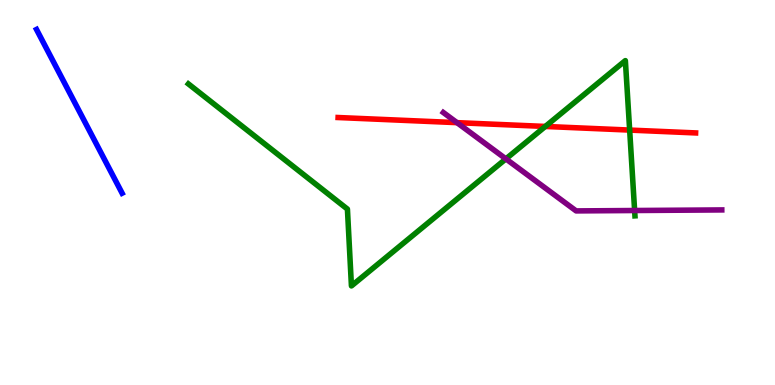[{'lines': ['blue', 'red'], 'intersections': []}, {'lines': ['green', 'red'], 'intersections': [{'x': 7.04, 'y': 6.72}, {'x': 8.12, 'y': 6.62}]}, {'lines': ['purple', 'red'], 'intersections': [{'x': 5.9, 'y': 6.81}]}, {'lines': ['blue', 'green'], 'intersections': []}, {'lines': ['blue', 'purple'], 'intersections': []}, {'lines': ['green', 'purple'], 'intersections': [{'x': 6.53, 'y': 5.87}, {'x': 8.19, 'y': 4.53}]}]